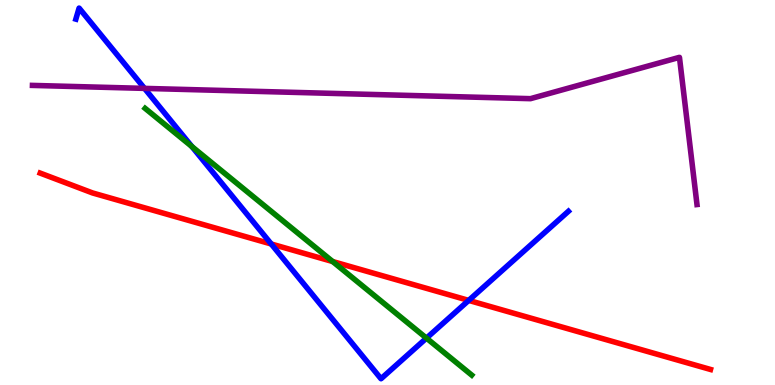[{'lines': ['blue', 'red'], 'intersections': [{'x': 3.5, 'y': 3.66}, {'x': 6.05, 'y': 2.2}]}, {'lines': ['green', 'red'], 'intersections': [{'x': 4.29, 'y': 3.21}]}, {'lines': ['purple', 'red'], 'intersections': []}, {'lines': ['blue', 'green'], 'intersections': [{'x': 2.48, 'y': 6.19}, {'x': 5.5, 'y': 1.22}]}, {'lines': ['blue', 'purple'], 'intersections': [{'x': 1.86, 'y': 7.7}]}, {'lines': ['green', 'purple'], 'intersections': []}]